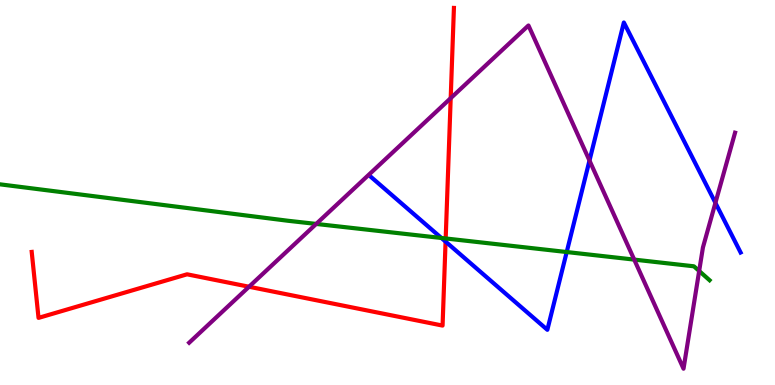[{'lines': ['blue', 'red'], 'intersections': [{'x': 5.75, 'y': 3.72}]}, {'lines': ['green', 'red'], 'intersections': [{'x': 5.75, 'y': 3.81}]}, {'lines': ['purple', 'red'], 'intersections': [{'x': 3.21, 'y': 2.55}, {'x': 5.82, 'y': 7.45}]}, {'lines': ['blue', 'green'], 'intersections': [{'x': 5.7, 'y': 3.82}, {'x': 7.31, 'y': 3.45}]}, {'lines': ['blue', 'purple'], 'intersections': [{'x': 7.61, 'y': 5.83}, {'x': 9.23, 'y': 4.73}]}, {'lines': ['green', 'purple'], 'intersections': [{'x': 4.08, 'y': 4.18}, {'x': 8.18, 'y': 3.26}, {'x': 9.02, 'y': 2.96}]}]